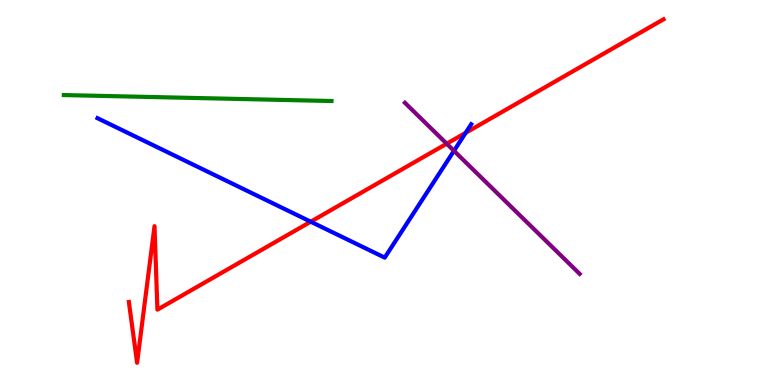[{'lines': ['blue', 'red'], 'intersections': [{'x': 4.01, 'y': 4.24}, {'x': 6.01, 'y': 6.55}]}, {'lines': ['green', 'red'], 'intersections': []}, {'lines': ['purple', 'red'], 'intersections': [{'x': 5.76, 'y': 6.27}]}, {'lines': ['blue', 'green'], 'intersections': []}, {'lines': ['blue', 'purple'], 'intersections': [{'x': 5.86, 'y': 6.08}]}, {'lines': ['green', 'purple'], 'intersections': []}]